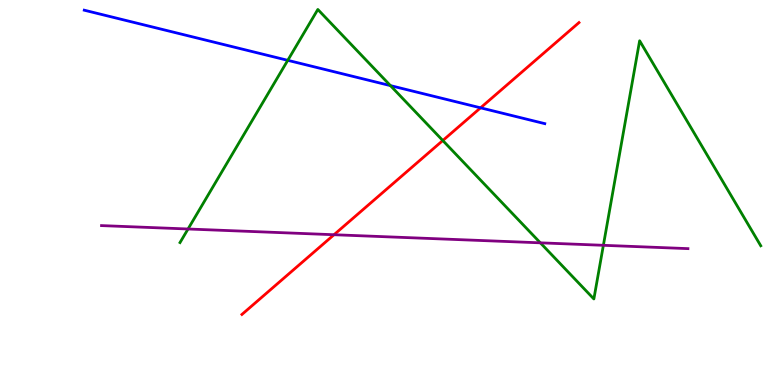[{'lines': ['blue', 'red'], 'intersections': [{'x': 6.2, 'y': 7.2}]}, {'lines': ['green', 'red'], 'intersections': [{'x': 5.71, 'y': 6.35}]}, {'lines': ['purple', 'red'], 'intersections': [{'x': 4.31, 'y': 3.9}]}, {'lines': ['blue', 'green'], 'intersections': [{'x': 3.71, 'y': 8.43}, {'x': 5.04, 'y': 7.78}]}, {'lines': ['blue', 'purple'], 'intersections': []}, {'lines': ['green', 'purple'], 'intersections': [{'x': 2.43, 'y': 4.05}, {'x': 6.97, 'y': 3.69}, {'x': 7.79, 'y': 3.63}]}]